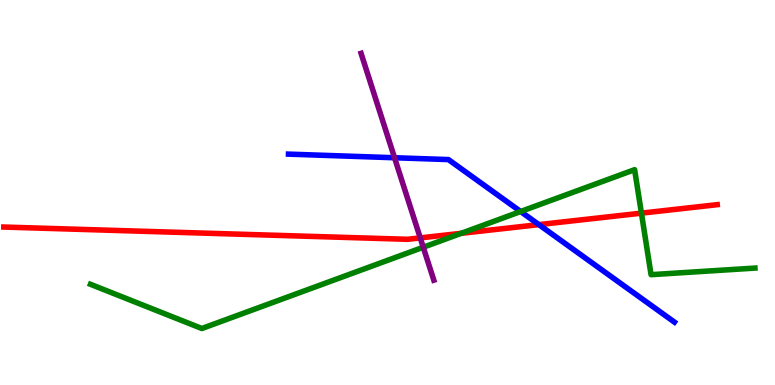[{'lines': ['blue', 'red'], 'intersections': [{'x': 6.95, 'y': 4.17}]}, {'lines': ['green', 'red'], 'intersections': [{'x': 5.95, 'y': 3.94}, {'x': 8.28, 'y': 4.46}]}, {'lines': ['purple', 'red'], 'intersections': [{'x': 5.42, 'y': 3.82}]}, {'lines': ['blue', 'green'], 'intersections': [{'x': 6.72, 'y': 4.51}]}, {'lines': ['blue', 'purple'], 'intersections': [{'x': 5.09, 'y': 5.9}]}, {'lines': ['green', 'purple'], 'intersections': [{'x': 5.46, 'y': 3.58}]}]